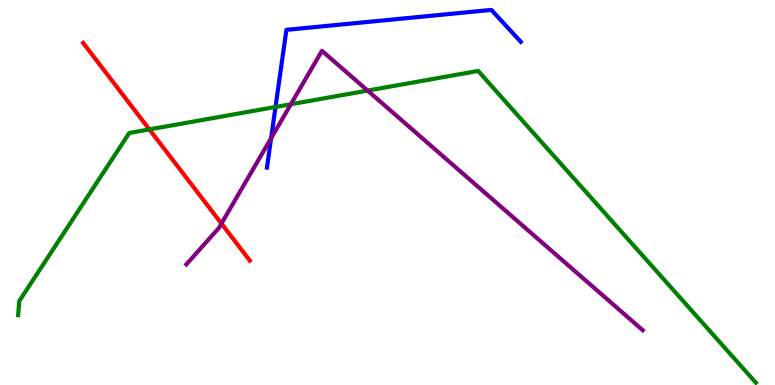[{'lines': ['blue', 'red'], 'intersections': []}, {'lines': ['green', 'red'], 'intersections': [{'x': 1.93, 'y': 6.64}]}, {'lines': ['purple', 'red'], 'intersections': [{'x': 2.86, 'y': 4.19}]}, {'lines': ['blue', 'green'], 'intersections': [{'x': 3.56, 'y': 7.22}]}, {'lines': ['blue', 'purple'], 'intersections': [{'x': 3.5, 'y': 6.41}]}, {'lines': ['green', 'purple'], 'intersections': [{'x': 3.75, 'y': 7.29}, {'x': 4.74, 'y': 7.65}]}]